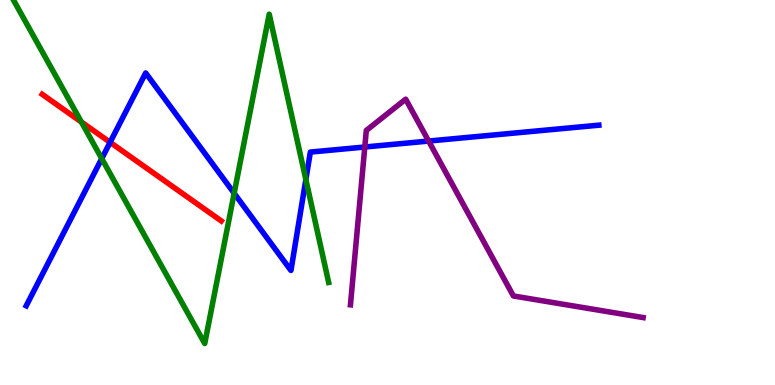[{'lines': ['blue', 'red'], 'intersections': [{'x': 1.42, 'y': 6.3}]}, {'lines': ['green', 'red'], 'intersections': [{'x': 1.05, 'y': 6.83}]}, {'lines': ['purple', 'red'], 'intersections': []}, {'lines': ['blue', 'green'], 'intersections': [{'x': 1.31, 'y': 5.88}, {'x': 3.02, 'y': 4.98}, {'x': 3.95, 'y': 5.34}]}, {'lines': ['blue', 'purple'], 'intersections': [{'x': 4.71, 'y': 6.18}, {'x': 5.53, 'y': 6.34}]}, {'lines': ['green', 'purple'], 'intersections': []}]